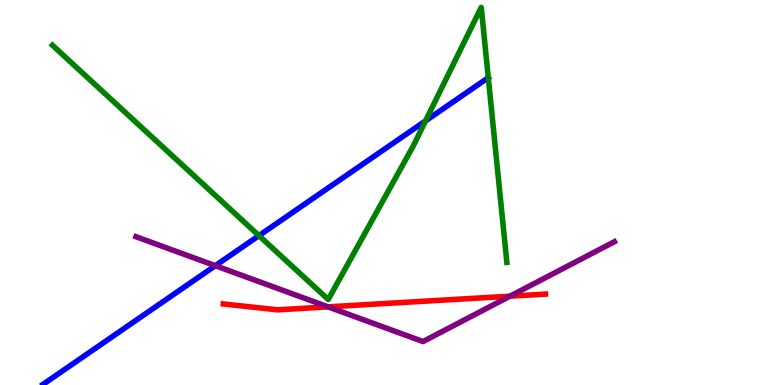[{'lines': ['blue', 'red'], 'intersections': []}, {'lines': ['green', 'red'], 'intersections': []}, {'lines': ['purple', 'red'], 'intersections': [{'x': 4.23, 'y': 2.03}, {'x': 6.58, 'y': 2.31}]}, {'lines': ['blue', 'green'], 'intersections': [{'x': 3.34, 'y': 3.88}, {'x': 5.49, 'y': 6.86}]}, {'lines': ['blue', 'purple'], 'intersections': [{'x': 2.78, 'y': 3.1}]}, {'lines': ['green', 'purple'], 'intersections': []}]